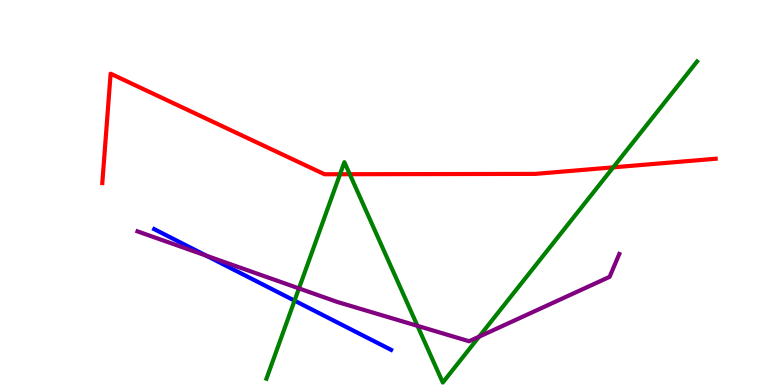[{'lines': ['blue', 'red'], 'intersections': []}, {'lines': ['green', 'red'], 'intersections': [{'x': 4.39, 'y': 5.47}, {'x': 4.51, 'y': 5.47}, {'x': 7.91, 'y': 5.65}]}, {'lines': ['purple', 'red'], 'intersections': []}, {'lines': ['blue', 'green'], 'intersections': [{'x': 3.8, 'y': 2.19}]}, {'lines': ['blue', 'purple'], 'intersections': [{'x': 2.66, 'y': 3.36}]}, {'lines': ['green', 'purple'], 'intersections': [{'x': 3.86, 'y': 2.51}, {'x': 5.39, 'y': 1.54}, {'x': 6.18, 'y': 1.26}]}]